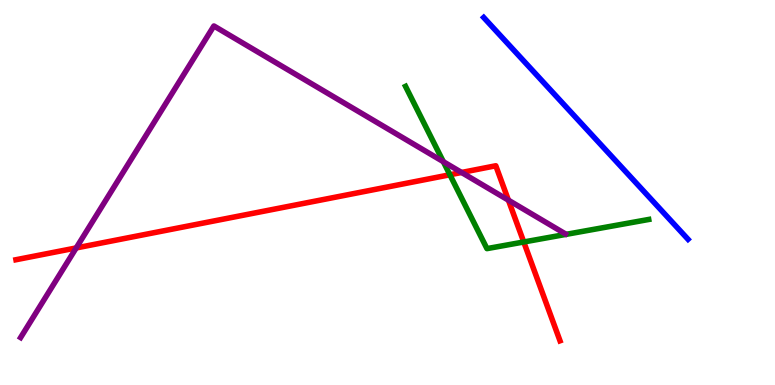[{'lines': ['blue', 'red'], 'intersections': []}, {'lines': ['green', 'red'], 'intersections': [{'x': 5.81, 'y': 5.46}, {'x': 6.76, 'y': 3.71}]}, {'lines': ['purple', 'red'], 'intersections': [{'x': 0.983, 'y': 3.56}, {'x': 5.96, 'y': 5.52}, {'x': 6.56, 'y': 4.8}]}, {'lines': ['blue', 'green'], 'intersections': []}, {'lines': ['blue', 'purple'], 'intersections': []}, {'lines': ['green', 'purple'], 'intersections': [{'x': 5.72, 'y': 5.8}]}]